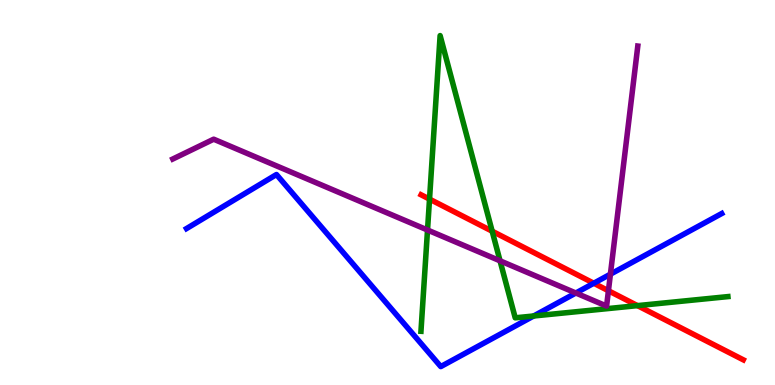[{'lines': ['blue', 'red'], 'intersections': [{'x': 7.66, 'y': 2.64}]}, {'lines': ['green', 'red'], 'intersections': [{'x': 5.54, 'y': 4.83}, {'x': 6.35, 'y': 3.99}, {'x': 8.23, 'y': 2.06}]}, {'lines': ['purple', 'red'], 'intersections': [{'x': 7.85, 'y': 2.45}]}, {'lines': ['blue', 'green'], 'intersections': [{'x': 6.89, 'y': 1.79}]}, {'lines': ['blue', 'purple'], 'intersections': [{'x': 7.43, 'y': 2.39}, {'x': 7.88, 'y': 2.88}]}, {'lines': ['green', 'purple'], 'intersections': [{'x': 5.52, 'y': 4.03}, {'x': 6.45, 'y': 3.23}]}]